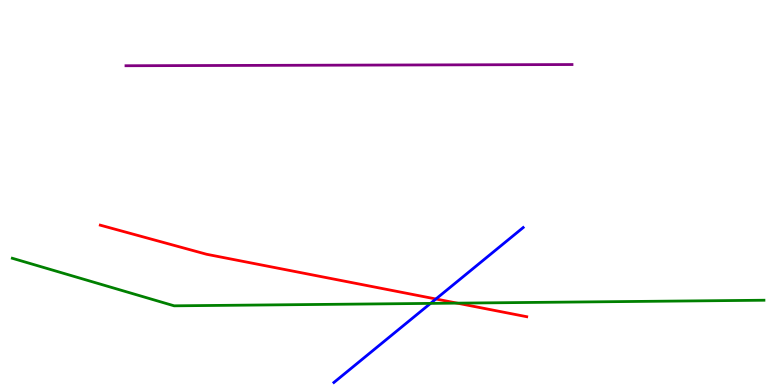[{'lines': ['blue', 'red'], 'intersections': [{'x': 5.62, 'y': 2.23}]}, {'lines': ['green', 'red'], 'intersections': [{'x': 5.9, 'y': 2.13}]}, {'lines': ['purple', 'red'], 'intersections': []}, {'lines': ['blue', 'green'], 'intersections': [{'x': 5.56, 'y': 2.12}]}, {'lines': ['blue', 'purple'], 'intersections': []}, {'lines': ['green', 'purple'], 'intersections': []}]